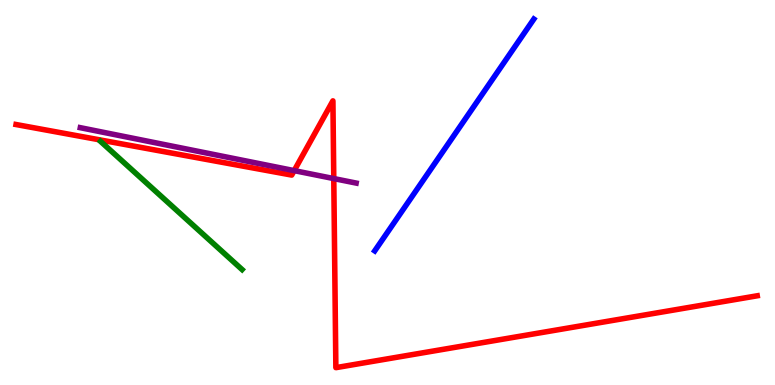[{'lines': ['blue', 'red'], 'intersections': []}, {'lines': ['green', 'red'], 'intersections': []}, {'lines': ['purple', 'red'], 'intersections': [{'x': 3.8, 'y': 5.57}, {'x': 4.31, 'y': 5.36}]}, {'lines': ['blue', 'green'], 'intersections': []}, {'lines': ['blue', 'purple'], 'intersections': []}, {'lines': ['green', 'purple'], 'intersections': []}]